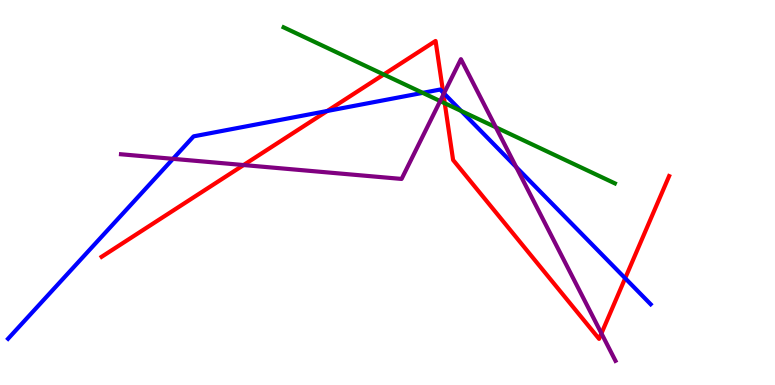[{'lines': ['blue', 'red'], 'intersections': [{'x': 4.22, 'y': 7.12}, {'x': 5.72, 'y': 7.6}, {'x': 8.07, 'y': 2.77}]}, {'lines': ['green', 'red'], 'intersections': [{'x': 4.95, 'y': 8.07}, {'x': 5.74, 'y': 7.32}]}, {'lines': ['purple', 'red'], 'intersections': [{'x': 3.14, 'y': 5.71}, {'x': 5.72, 'y': 7.55}, {'x': 7.76, 'y': 1.34}]}, {'lines': ['blue', 'green'], 'intersections': [{'x': 5.45, 'y': 7.59}, {'x': 5.95, 'y': 7.12}]}, {'lines': ['blue', 'purple'], 'intersections': [{'x': 2.23, 'y': 5.87}, {'x': 5.73, 'y': 7.57}, {'x': 6.66, 'y': 5.66}]}, {'lines': ['green', 'purple'], 'intersections': [{'x': 5.68, 'y': 7.37}, {'x': 6.4, 'y': 6.69}]}]